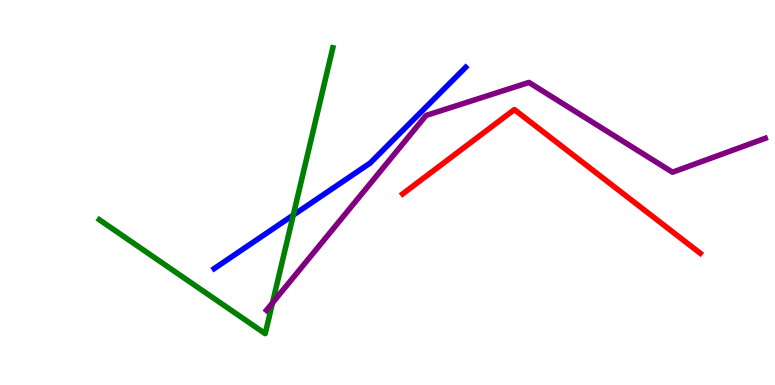[{'lines': ['blue', 'red'], 'intersections': []}, {'lines': ['green', 'red'], 'intersections': []}, {'lines': ['purple', 'red'], 'intersections': []}, {'lines': ['blue', 'green'], 'intersections': [{'x': 3.78, 'y': 4.41}]}, {'lines': ['blue', 'purple'], 'intersections': []}, {'lines': ['green', 'purple'], 'intersections': [{'x': 3.52, 'y': 2.13}]}]